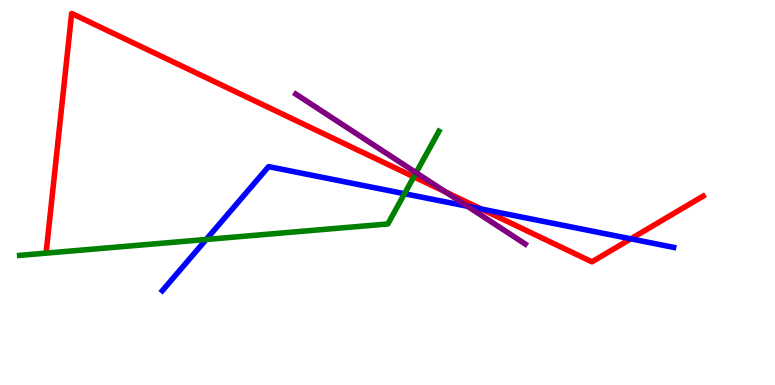[{'lines': ['blue', 'red'], 'intersections': [{'x': 6.21, 'y': 4.57}, {'x': 8.14, 'y': 3.8}]}, {'lines': ['green', 'red'], 'intersections': [{'x': 5.34, 'y': 5.41}]}, {'lines': ['purple', 'red'], 'intersections': [{'x': 5.75, 'y': 5.01}]}, {'lines': ['blue', 'green'], 'intersections': [{'x': 2.66, 'y': 3.78}, {'x': 5.22, 'y': 4.97}]}, {'lines': ['blue', 'purple'], 'intersections': [{'x': 6.03, 'y': 4.64}]}, {'lines': ['green', 'purple'], 'intersections': [{'x': 5.37, 'y': 5.51}]}]